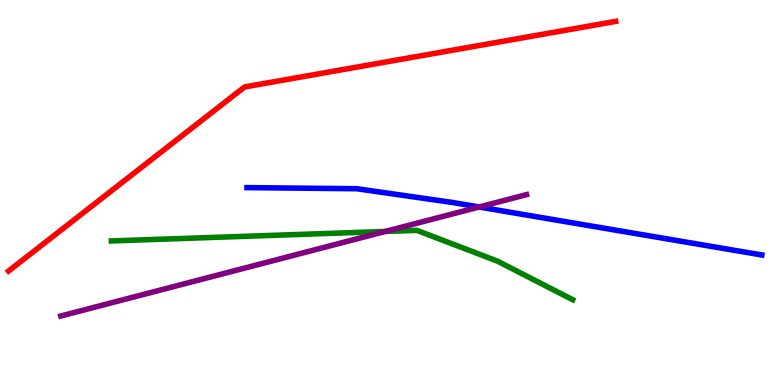[{'lines': ['blue', 'red'], 'intersections': []}, {'lines': ['green', 'red'], 'intersections': []}, {'lines': ['purple', 'red'], 'intersections': []}, {'lines': ['blue', 'green'], 'intersections': []}, {'lines': ['blue', 'purple'], 'intersections': [{'x': 6.18, 'y': 4.62}]}, {'lines': ['green', 'purple'], 'intersections': [{'x': 4.97, 'y': 3.99}]}]